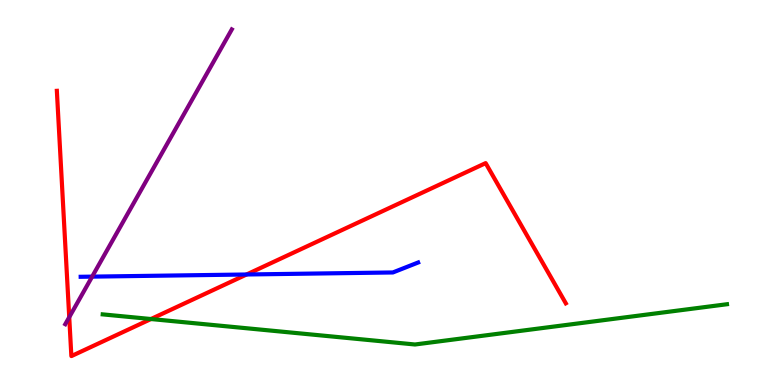[{'lines': ['blue', 'red'], 'intersections': [{'x': 3.18, 'y': 2.87}]}, {'lines': ['green', 'red'], 'intersections': [{'x': 1.95, 'y': 1.71}]}, {'lines': ['purple', 'red'], 'intersections': [{'x': 0.893, 'y': 1.76}]}, {'lines': ['blue', 'green'], 'intersections': []}, {'lines': ['blue', 'purple'], 'intersections': [{'x': 1.19, 'y': 2.81}]}, {'lines': ['green', 'purple'], 'intersections': []}]